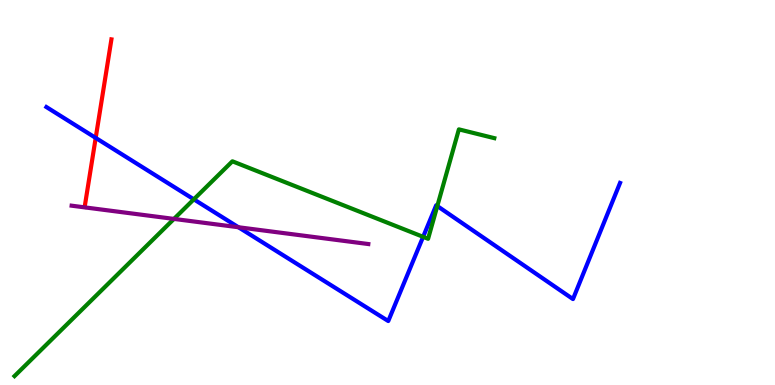[{'lines': ['blue', 'red'], 'intersections': [{'x': 1.23, 'y': 6.42}]}, {'lines': ['green', 'red'], 'intersections': []}, {'lines': ['purple', 'red'], 'intersections': []}, {'lines': ['blue', 'green'], 'intersections': [{'x': 2.5, 'y': 4.82}, {'x': 5.46, 'y': 3.85}, {'x': 5.64, 'y': 4.65}]}, {'lines': ['blue', 'purple'], 'intersections': [{'x': 3.08, 'y': 4.1}]}, {'lines': ['green', 'purple'], 'intersections': [{'x': 2.24, 'y': 4.31}]}]